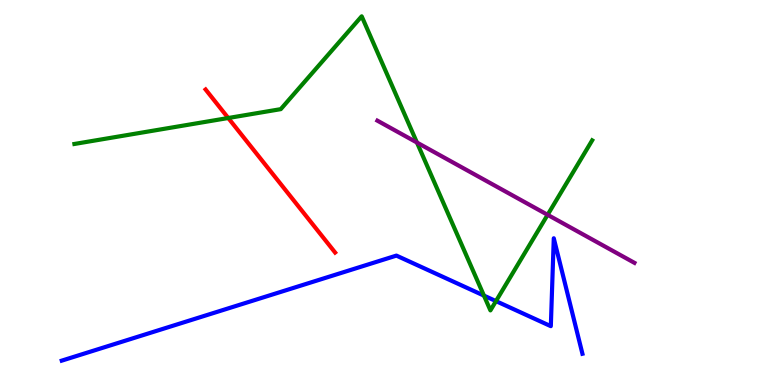[{'lines': ['blue', 'red'], 'intersections': []}, {'lines': ['green', 'red'], 'intersections': [{'x': 2.95, 'y': 6.93}]}, {'lines': ['purple', 'red'], 'intersections': []}, {'lines': ['blue', 'green'], 'intersections': [{'x': 6.24, 'y': 2.32}, {'x': 6.4, 'y': 2.18}]}, {'lines': ['blue', 'purple'], 'intersections': []}, {'lines': ['green', 'purple'], 'intersections': [{'x': 5.38, 'y': 6.3}, {'x': 7.07, 'y': 4.42}]}]